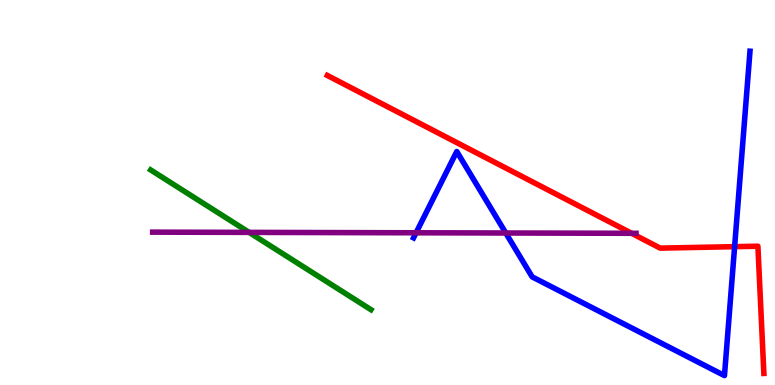[{'lines': ['blue', 'red'], 'intersections': [{'x': 9.48, 'y': 3.59}]}, {'lines': ['green', 'red'], 'intersections': []}, {'lines': ['purple', 'red'], 'intersections': [{'x': 8.15, 'y': 3.94}]}, {'lines': ['blue', 'green'], 'intersections': []}, {'lines': ['blue', 'purple'], 'intersections': [{'x': 5.37, 'y': 3.95}, {'x': 6.53, 'y': 3.95}]}, {'lines': ['green', 'purple'], 'intersections': [{'x': 3.21, 'y': 3.96}]}]